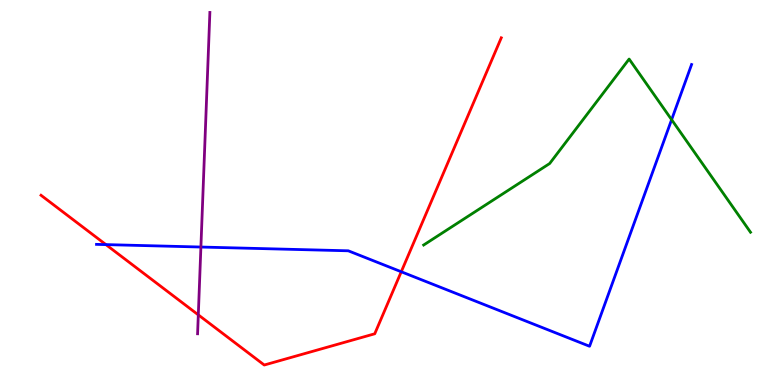[{'lines': ['blue', 'red'], 'intersections': [{'x': 1.37, 'y': 3.65}, {'x': 5.18, 'y': 2.94}]}, {'lines': ['green', 'red'], 'intersections': []}, {'lines': ['purple', 'red'], 'intersections': [{'x': 2.56, 'y': 1.82}]}, {'lines': ['blue', 'green'], 'intersections': [{'x': 8.67, 'y': 6.89}]}, {'lines': ['blue', 'purple'], 'intersections': [{'x': 2.59, 'y': 3.58}]}, {'lines': ['green', 'purple'], 'intersections': []}]